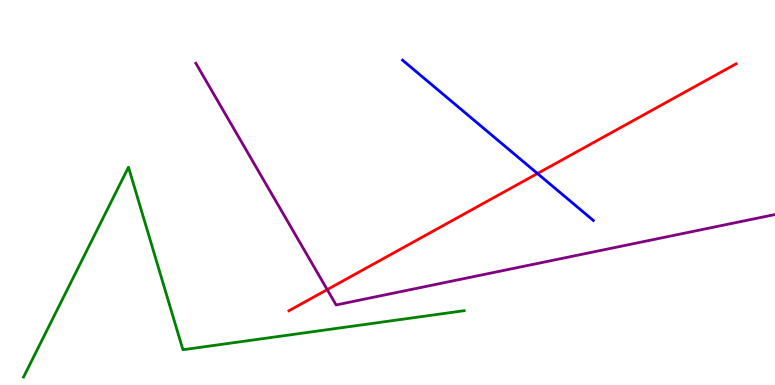[{'lines': ['blue', 'red'], 'intersections': [{'x': 6.94, 'y': 5.49}]}, {'lines': ['green', 'red'], 'intersections': []}, {'lines': ['purple', 'red'], 'intersections': [{'x': 4.22, 'y': 2.48}]}, {'lines': ['blue', 'green'], 'intersections': []}, {'lines': ['blue', 'purple'], 'intersections': []}, {'lines': ['green', 'purple'], 'intersections': []}]